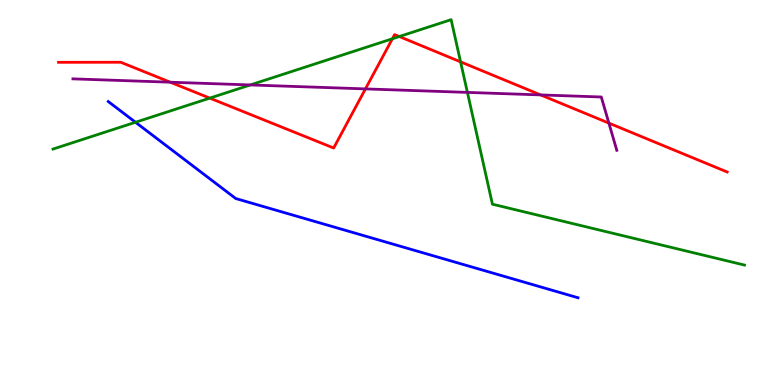[{'lines': ['blue', 'red'], 'intersections': []}, {'lines': ['green', 'red'], 'intersections': [{'x': 2.71, 'y': 7.45}, {'x': 5.06, 'y': 8.99}, {'x': 5.15, 'y': 9.05}, {'x': 5.94, 'y': 8.39}]}, {'lines': ['purple', 'red'], 'intersections': [{'x': 2.2, 'y': 7.86}, {'x': 4.72, 'y': 7.69}, {'x': 6.98, 'y': 7.53}, {'x': 7.86, 'y': 6.8}]}, {'lines': ['blue', 'green'], 'intersections': [{'x': 1.75, 'y': 6.82}]}, {'lines': ['blue', 'purple'], 'intersections': []}, {'lines': ['green', 'purple'], 'intersections': [{'x': 3.23, 'y': 7.79}, {'x': 6.03, 'y': 7.6}]}]